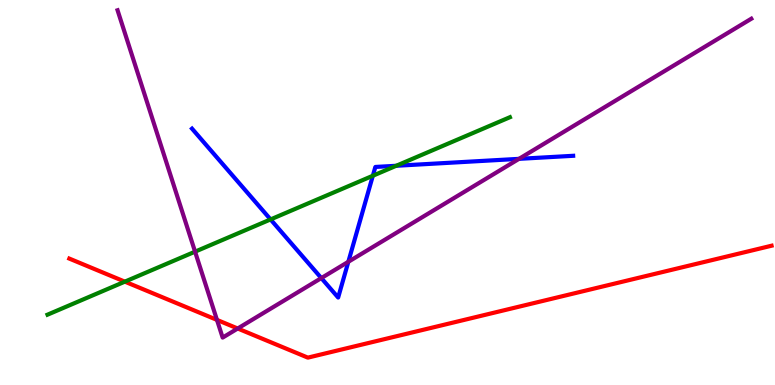[{'lines': ['blue', 'red'], 'intersections': []}, {'lines': ['green', 'red'], 'intersections': [{'x': 1.61, 'y': 2.68}]}, {'lines': ['purple', 'red'], 'intersections': [{'x': 2.8, 'y': 1.69}, {'x': 3.07, 'y': 1.47}]}, {'lines': ['blue', 'green'], 'intersections': [{'x': 3.49, 'y': 4.3}, {'x': 4.81, 'y': 5.44}, {'x': 5.11, 'y': 5.69}]}, {'lines': ['blue', 'purple'], 'intersections': [{'x': 4.15, 'y': 2.78}, {'x': 4.49, 'y': 3.2}, {'x': 6.7, 'y': 5.87}]}, {'lines': ['green', 'purple'], 'intersections': [{'x': 2.52, 'y': 3.46}]}]